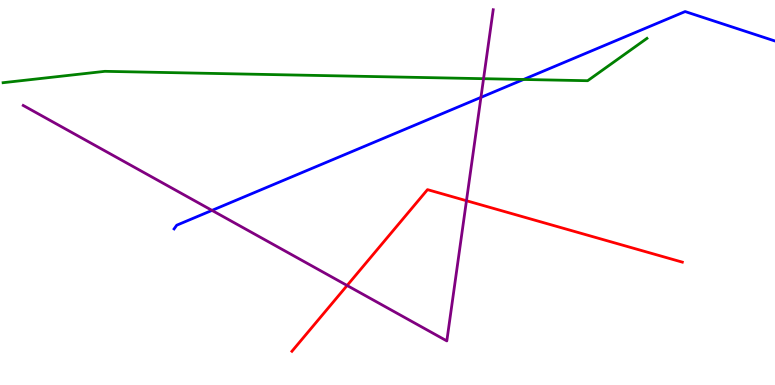[{'lines': ['blue', 'red'], 'intersections': []}, {'lines': ['green', 'red'], 'intersections': []}, {'lines': ['purple', 'red'], 'intersections': [{'x': 4.48, 'y': 2.58}, {'x': 6.02, 'y': 4.79}]}, {'lines': ['blue', 'green'], 'intersections': [{'x': 6.76, 'y': 7.94}]}, {'lines': ['blue', 'purple'], 'intersections': [{'x': 2.74, 'y': 4.54}, {'x': 6.21, 'y': 7.47}]}, {'lines': ['green', 'purple'], 'intersections': [{'x': 6.24, 'y': 7.96}]}]